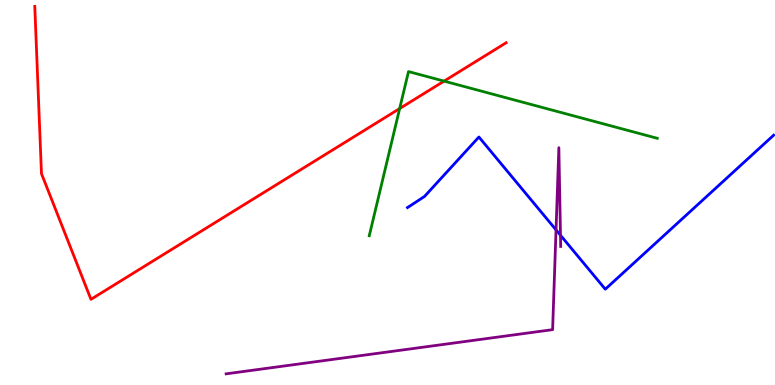[{'lines': ['blue', 'red'], 'intersections': []}, {'lines': ['green', 'red'], 'intersections': [{'x': 5.16, 'y': 7.18}, {'x': 5.73, 'y': 7.89}]}, {'lines': ['purple', 'red'], 'intersections': []}, {'lines': ['blue', 'green'], 'intersections': []}, {'lines': ['blue', 'purple'], 'intersections': [{'x': 7.17, 'y': 4.03}, {'x': 7.23, 'y': 3.89}]}, {'lines': ['green', 'purple'], 'intersections': []}]